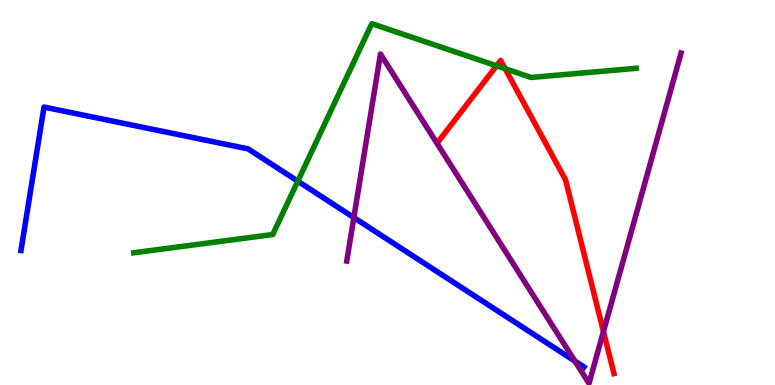[{'lines': ['blue', 'red'], 'intersections': []}, {'lines': ['green', 'red'], 'intersections': [{'x': 6.41, 'y': 8.29}, {'x': 6.52, 'y': 8.22}]}, {'lines': ['purple', 'red'], 'intersections': [{'x': 7.79, 'y': 1.39}]}, {'lines': ['blue', 'green'], 'intersections': [{'x': 3.84, 'y': 5.29}]}, {'lines': ['blue', 'purple'], 'intersections': [{'x': 4.57, 'y': 4.35}, {'x': 7.42, 'y': 0.621}]}, {'lines': ['green', 'purple'], 'intersections': []}]